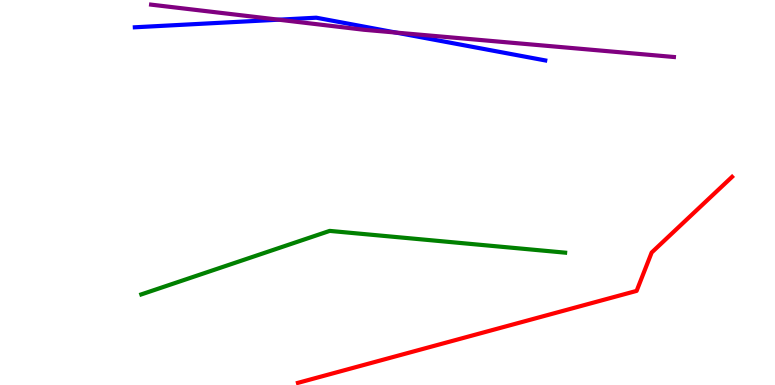[{'lines': ['blue', 'red'], 'intersections': []}, {'lines': ['green', 'red'], 'intersections': []}, {'lines': ['purple', 'red'], 'intersections': []}, {'lines': ['blue', 'green'], 'intersections': []}, {'lines': ['blue', 'purple'], 'intersections': [{'x': 3.59, 'y': 9.49}, {'x': 5.11, 'y': 9.15}]}, {'lines': ['green', 'purple'], 'intersections': []}]